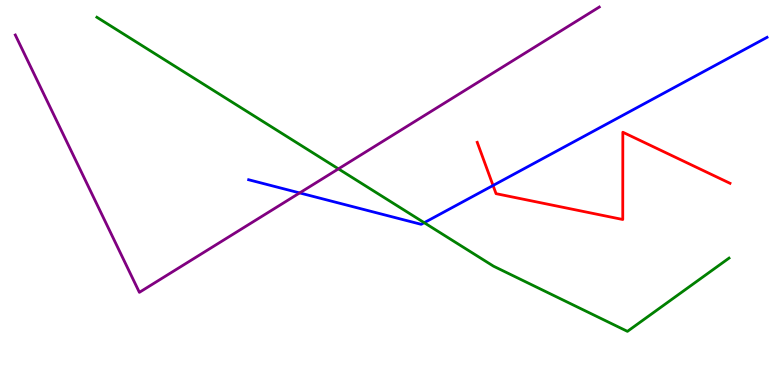[{'lines': ['blue', 'red'], 'intersections': [{'x': 6.36, 'y': 5.18}]}, {'lines': ['green', 'red'], 'intersections': []}, {'lines': ['purple', 'red'], 'intersections': []}, {'lines': ['blue', 'green'], 'intersections': [{'x': 5.47, 'y': 4.22}]}, {'lines': ['blue', 'purple'], 'intersections': [{'x': 3.87, 'y': 4.99}]}, {'lines': ['green', 'purple'], 'intersections': [{'x': 4.37, 'y': 5.61}]}]